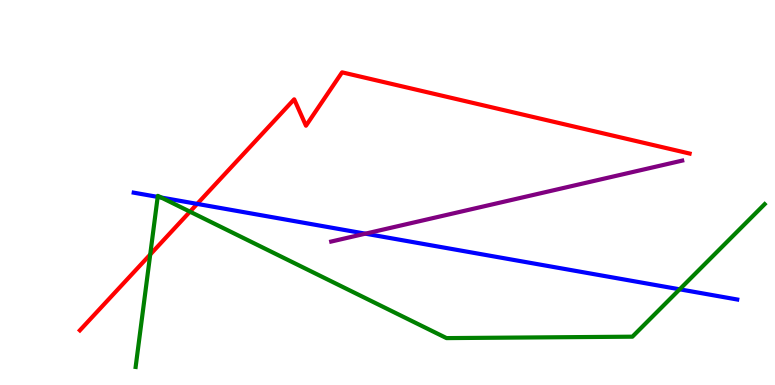[{'lines': ['blue', 'red'], 'intersections': [{'x': 2.54, 'y': 4.7}]}, {'lines': ['green', 'red'], 'intersections': [{'x': 1.94, 'y': 3.39}, {'x': 2.45, 'y': 4.5}]}, {'lines': ['purple', 'red'], 'intersections': []}, {'lines': ['blue', 'green'], 'intersections': [{'x': 2.03, 'y': 4.89}, {'x': 2.08, 'y': 4.87}, {'x': 8.77, 'y': 2.49}]}, {'lines': ['blue', 'purple'], 'intersections': [{'x': 4.71, 'y': 3.93}]}, {'lines': ['green', 'purple'], 'intersections': []}]